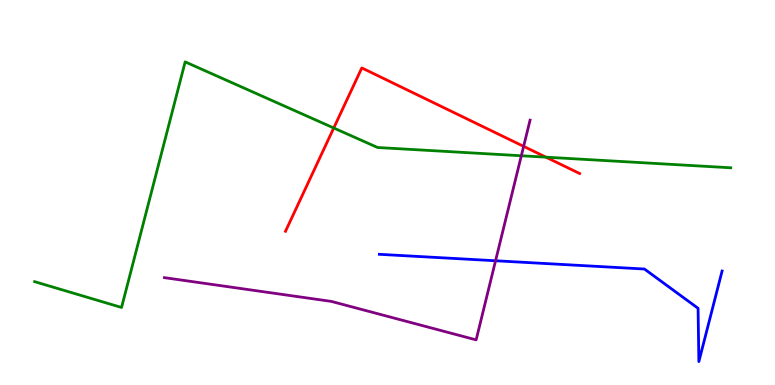[{'lines': ['blue', 'red'], 'intersections': []}, {'lines': ['green', 'red'], 'intersections': [{'x': 4.31, 'y': 6.68}, {'x': 7.04, 'y': 5.92}]}, {'lines': ['purple', 'red'], 'intersections': [{'x': 6.76, 'y': 6.2}]}, {'lines': ['blue', 'green'], 'intersections': []}, {'lines': ['blue', 'purple'], 'intersections': [{'x': 6.39, 'y': 3.23}]}, {'lines': ['green', 'purple'], 'intersections': [{'x': 6.73, 'y': 5.95}]}]